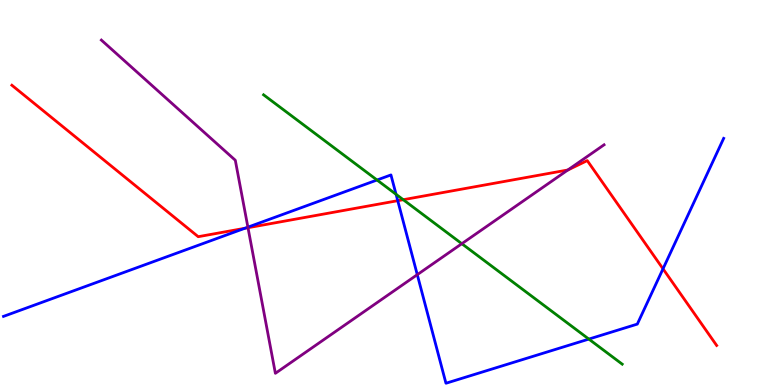[{'lines': ['blue', 'red'], 'intersections': [{'x': 3.16, 'y': 4.07}, {'x': 5.13, 'y': 4.79}, {'x': 8.55, 'y': 3.02}]}, {'lines': ['green', 'red'], 'intersections': [{'x': 5.2, 'y': 4.81}]}, {'lines': ['purple', 'red'], 'intersections': [{'x': 3.2, 'y': 4.09}, {'x': 7.33, 'y': 5.58}]}, {'lines': ['blue', 'green'], 'intersections': [{'x': 4.86, 'y': 5.32}, {'x': 5.11, 'y': 4.95}, {'x': 7.6, 'y': 1.19}]}, {'lines': ['blue', 'purple'], 'intersections': [{'x': 3.2, 'y': 4.1}, {'x': 5.38, 'y': 2.87}]}, {'lines': ['green', 'purple'], 'intersections': [{'x': 5.96, 'y': 3.67}]}]